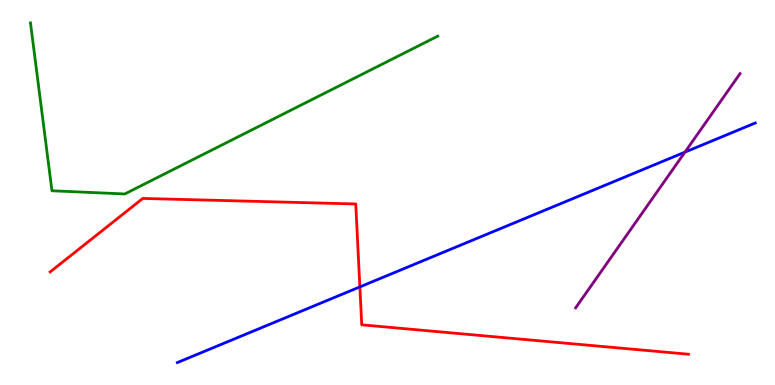[{'lines': ['blue', 'red'], 'intersections': [{'x': 4.64, 'y': 2.55}]}, {'lines': ['green', 'red'], 'intersections': []}, {'lines': ['purple', 'red'], 'intersections': []}, {'lines': ['blue', 'green'], 'intersections': []}, {'lines': ['blue', 'purple'], 'intersections': [{'x': 8.84, 'y': 6.05}]}, {'lines': ['green', 'purple'], 'intersections': []}]